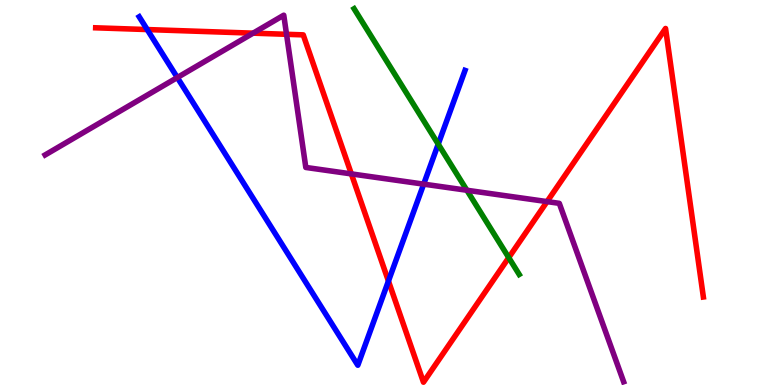[{'lines': ['blue', 'red'], 'intersections': [{'x': 1.9, 'y': 9.23}, {'x': 5.01, 'y': 2.7}]}, {'lines': ['green', 'red'], 'intersections': [{'x': 6.56, 'y': 3.31}]}, {'lines': ['purple', 'red'], 'intersections': [{'x': 3.27, 'y': 9.14}, {'x': 3.7, 'y': 9.11}, {'x': 4.53, 'y': 5.48}, {'x': 7.06, 'y': 4.76}]}, {'lines': ['blue', 'green'], 'intersections': [{'x': 5.65, 'y': 6.26}]}, {'lines': ['blue', 'purple'], 'intersections': [{'x': 2.29, 'y': 7.99}, {'x': 5.47, 'y': 5.22}]}, {'lines': ['green', 'purple'], 'intersections': [{'x': 6.02, 'y': 5.06}]}]